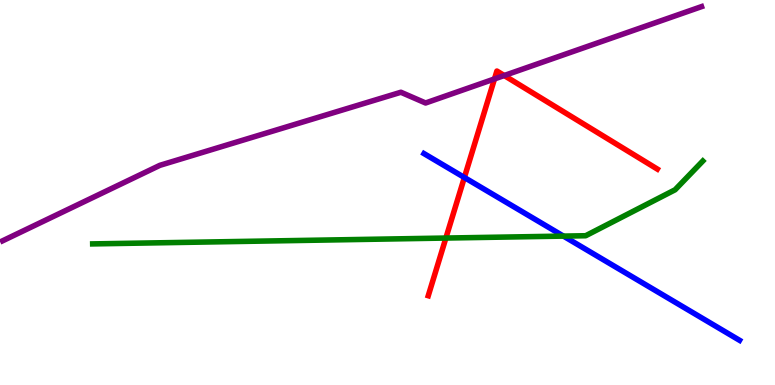[{'lines': ['blue', 'red'], 'intersections': [{'x': 5.99, 'y': 5.39}]}, {'lines': ['green', 'red'], 'intersections': [{'x': 5.75, 'y': 3.82}]}, {'lines': ['purple', 'red'], 'intersections': [{'x': 6.38, 'y': 7.95}, {'x': 6.51, 'y': 8.04}]}, {'lines': ['blue', 'green'], 'intersections': [{'x': 7.27, 'y': 3.87}]}, {'lines': ['blue', 'purple'], 'intersections': []}, {'lines': ['green', 'purple'], 'intersections': []}]